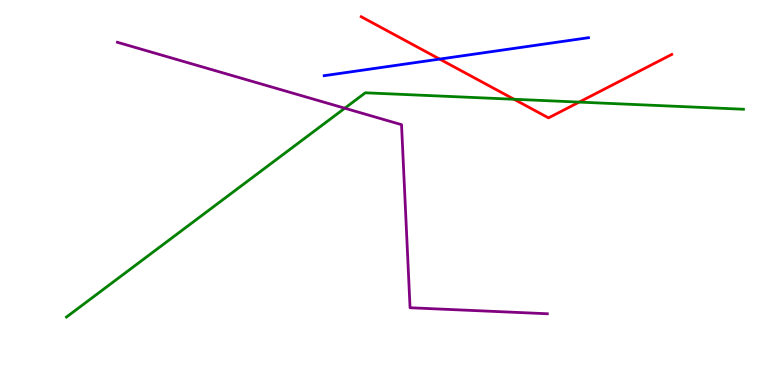[{'lines': ['blue', 'red'], 'intersections': [{'x': 5.67, 'y': 8.47}]}, {'lines': ['green', 'red'], 'intersections': [{'x': 6.63, 'y': 7.42}, {'x': 7.47, 'y': 7.35}]}, {'lines': ['purple', 'red'], 'intersections': []}, {'lines': ['blue', 'green'], 'intersections': []}, {'lines': ['blue', 'purple'], 'intersections': []}, {'lines': ['green', 'purple'], 'intersections': [{'x': 4.45, 'y': 7.19}]}]